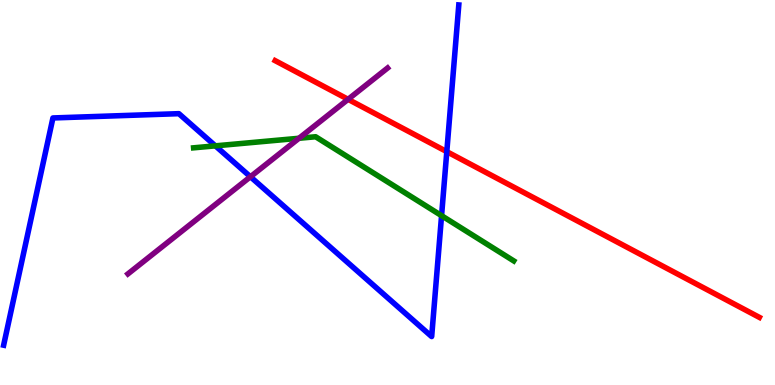[{'lines': ['blue', 'red'], 'intersections': [{'x': 5.77, 'y': 6.06}]}, {'lines': ['green', 'red'], 'intersections': []}, {'lines': ['purple', 'red'], 'intersections': [{'x': 4.49, 'y': 7.42}]}, {'lines': ['blue', 'green'], 'intersections': [{'x': 2.78, 'y': 6.21}, {'x': 5.7, 'y': 4.4}]}, {'lines': ['blue', 'purple'], 'intersections': [{'x': 3.23, 'y': 5.41}]}, {'lines': ['green', 'purple'], 'intersections': [{'x': 3.86, 'y': 6.41}]}]